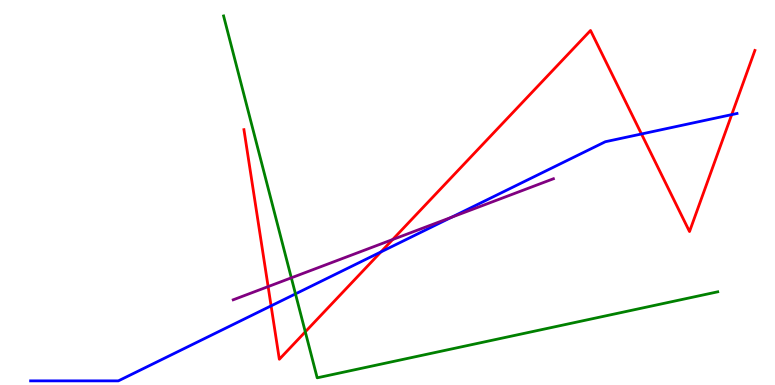[{'lines': ['blue', 'red'], 'intersections': [{'x': 3.5, 'y': 2.06}, {'x': 4.92, 'y': 3.46}, {'x': 8.28, 'y': 6.52}, {'x': 9.44, 'y': 7.02}]}, {'lines': ['green', 'red'], 'intersections': [{'x': 3.94, 'y': 1.38}]}, {'lines': ['purple', 'red'], 'intersections': [{'x': 3.46, 'y': 2.56}, {'x': 5.07, 'y': 3.78}]}, {'lines': ['blue', 'green'], 'intersections': [{'x': 3.81, 'y': 2.37}]}, {'lines': ['blue', 'purple'], 'intersections': [{'x': 5.82, 'y': 4.36}]}, {'lines': ['green', 'purple'], 'intersections': [{'x': 3.76, 'y': 2.78}]}]